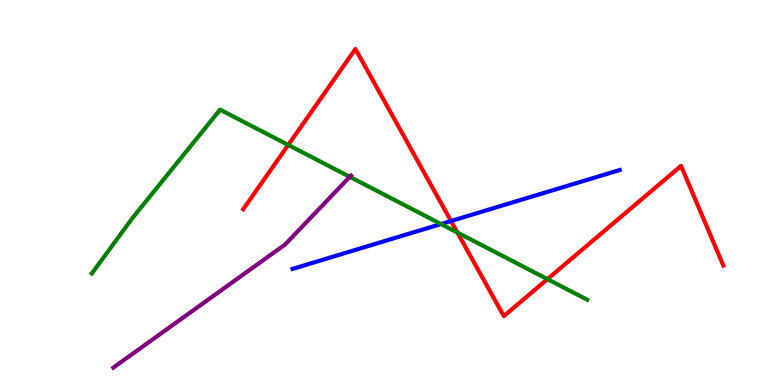[{'lines': ['blue', 'red'], 'intersections': [{'x': 5.82, 'y': 4.26}]}, {'lines': ['green', 'red'], 'intersections': [{'x': 3.72, 'y': 6.24}, {'x': 5.9, 'y': 3.96}, {'x': 7.06, 'y': 2.75}]}, {'lines': ['purple', 'red'], 'intersections': []}, {'lines': ['blue', 'green'], 'intersections': [{'x': 5.69, 'y': 4.18}]}, {'lines': ['blue', 'purple'], 'intersections': []}, {'lines': ['green', 'purple'], 'intersections': [{'x': 4.51, 'y': 5.41}]}]